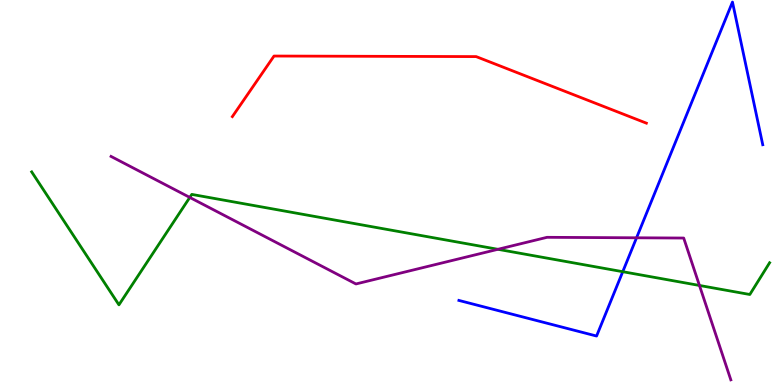[{'lines': ['blue', 'red'], 'intersections': []}, {'lines': ['green', 'red'], 'intersections': []}, {'lines': ['purple', 'red'], 'intersections': []}, {'lines': ['blue', 'green'], 'intersections': [{'x': 8.04, 'y': 2.94}]}, {'lines': ['blue', 'purple'], 'intersections': [{'x': 8.21, 'y': 3.82}]}, {'lines': ['green', 'purple'], 'intersections': [{'x': 2.45, 'y': 4.87}, {'x': 6.42, 'y': 3.52}, {'x': 9.03, 'y': 2.59}]}]